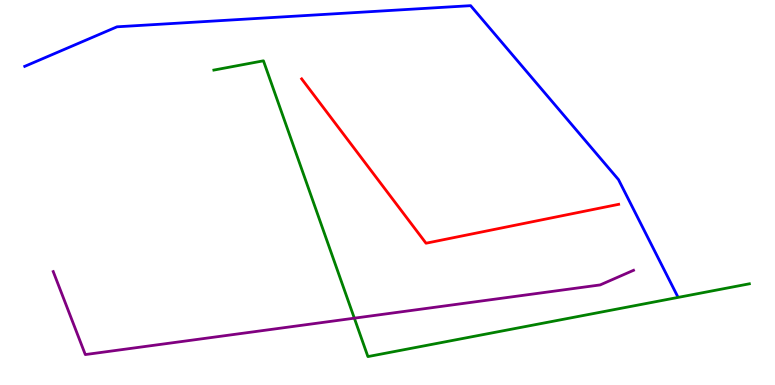[{'lines': ['blue', 'red'], 'intersections': []}, {'lines': ['green', 'red'], 'intersections': []}, {'lines': ['purple', 'red'], 'intersections': []}, {'lines': ['blue', 'green'], 'intersections': []}, {'lines': ['blue', 'purple'], 'intersections': []}, {'lines': ['green', 'purple'], 'intersections': [{'x': 4.57, 'y': 1.74}]}]